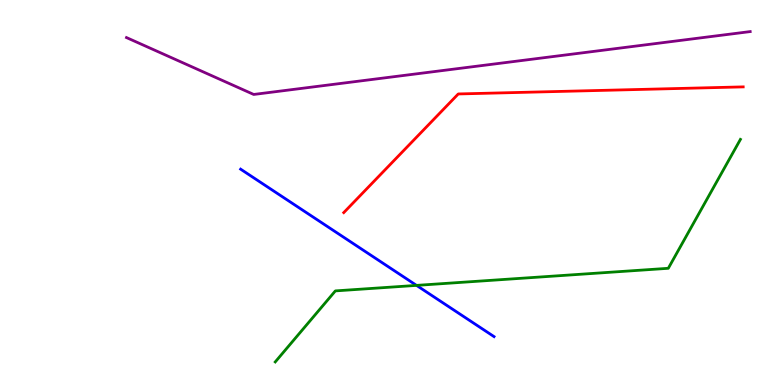[{'lines': ['blue', 'red'], 'intersections': []}, {'lines': ['green', 'red'], 'intersections': []}, {'lines': ['purple', 'red'], 'intersections': []}, {'lines': ['blue', 'green'], 'intersections': [{'x': 5.37, 'y': 2.59}]}, {'lines': ['blue', 'purple'], 'intersections': []}, {'lines': ['green', 'purple'], 'intersections': []}]